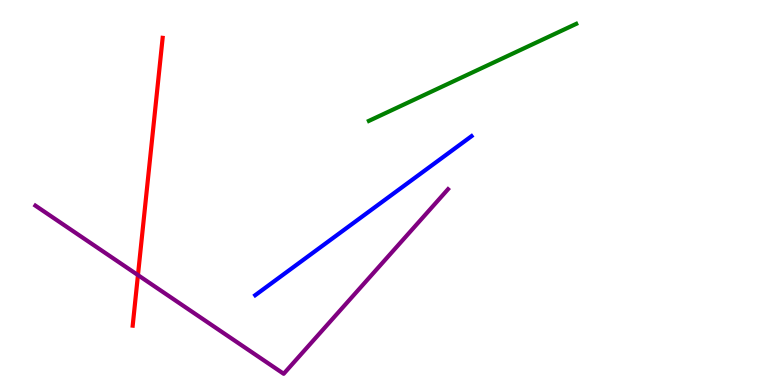[{'lines': ['blue', 'red'], 'intersections': []}, {'lines': ['green', 'red'], 'intersections': []}, {'lines': ['purple', 'red'], 'intersections': [{'x': 1.78, 'y': 2.85}]}, {'lines': ['blue', 'green'], 'intersections': []}, {'lines': ['blue', 'purple'], 'intersections': []}, {'lines': ['green', 'purple'], 'intersections': []}]